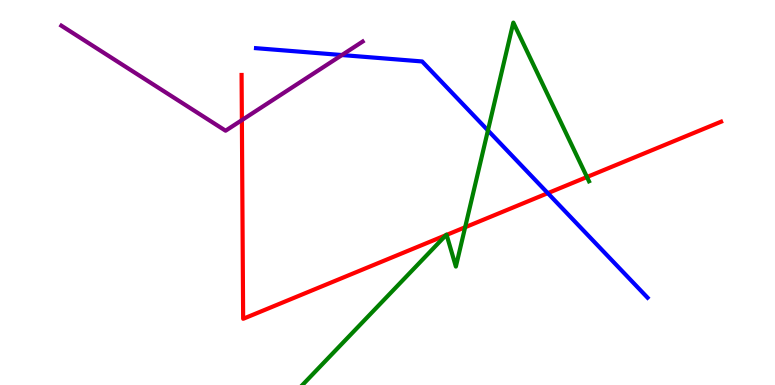[{'lines': ['blue', 'red'], 'intersections': [{'x': 7.07, 'y': 4.98}]}, {'lines': ['green', 'red'], 'intersections': [{'x': 5.75, 'y': 3.89}, {'x': 5.76, 'y': 3.9}, {'x': 6.0, 'y': 4.1}, {'x': 7.57, 'y': 5.4}]}, {'lines': ['purple', 'red'], 'intersections': [{'x': 3.12, 'y': 6.88}]}, {'lines': ['blue', 'green'], 'intersections': [{'x': 6.3, 'y': 6.61}]}, {'lines': ['blue', 'purple'], 'intersections': [{'x': 4.41, 'y': 8.57}]}, {'lines': ['green', 'purple'], 'intersections': []}]